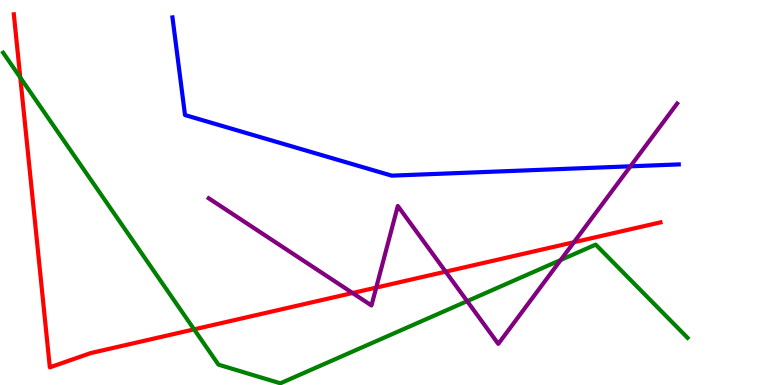[{'lines': ['blue', 'red'], 'intersections': []}, {'lines': ['green', 'red'], 'intersections': [{'x': 0.262, 'y': 7.99}, {'x': 2.5, 'y': 1.45}]}, {'lines': ['purple', 'red'], 'intersections': [{'x': 4.55, 'y': 2.39}, {'x': 4.85, 'y': 2.53}, {'x': 5.75, 'y': 2.94}, {'x': 7.41, 'y': 3.71}]}, {'lines': ['blue', 'green'], 'intersections': []}, {'lines': ['blue', 'purple'], 'intersections': [{'x': 8.13, 'y': 5.68}]}, {'lines': ['green', 'purple'], 'intersections': [{'x': 6.03, 'y': 2.18}, {'x': 7.23, 'y': 3.25}]}]